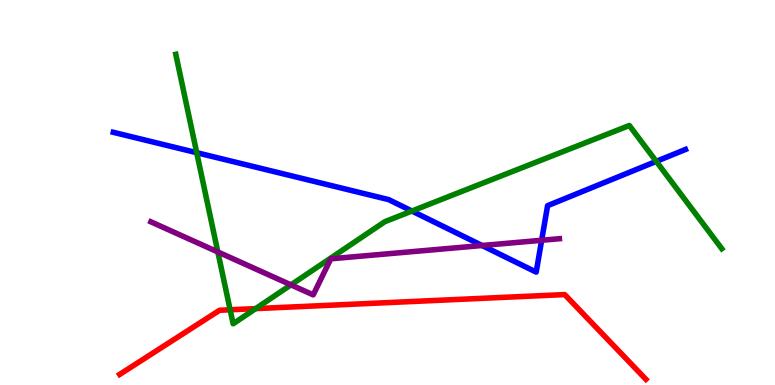[{'lines': ['blue', 'red'], 'intersections': []}, {'lines': ['green', 'red'], 'intersections': [{'x': 2.97, 'y': 1.95}, {'x': 3.3, 'y': 1.98}]}, {'lines': ['purple', 'red'], 'intersections': []}, {'lines': ['blue', 'green'], 'intersections': [{'x': 2.54, 'y': 6.03}, {'x': 5.32, 'y': 4.52}, {'x': 8.47, 'y': 5.81}]}, {'lines': ['blue', 'purple'], 'intersections': [{'x': 6.22, 'y': 3.62}, {'x': 6.99, 'y': 3.76}]}, {'lines': ['green', 'purple'], 'intersections': [{'x': 2.81, 'y': 3.46}, {'x': 3.75, 'y': 2.6}]}]